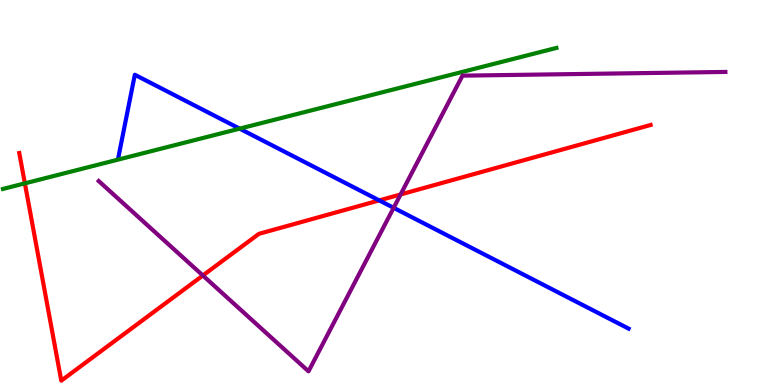[{'lines': ['blue', 'red'], 'intersections': [{'x': 4.89, 'y': 4.79}]}, {'lines': ['green', 'red'], 'intersections': [{'x': 0.321, 'y': 5.24}]}, {'lines': ['purple', 'red'], 'intersections': [{'x': 2.62, 'y': 2.84}, {'x': 5.17, 'y': 4.95}]}, {'lines': ['blue', 'green'], 'intersections': [{'x': 3.09, 'y': 6.66}]}, {'lines': ['blue', 'purple'], 'intersections': [{'x': 5.08, 'y': 4.6}]}, {'lines': ['green', 'purple'], 'intersections': []}]